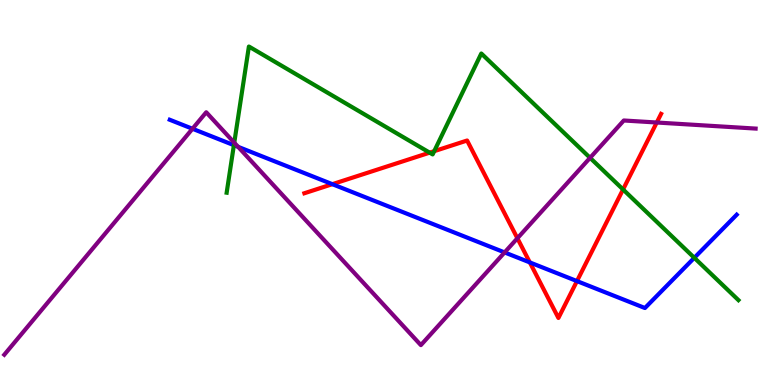[{'lines': ['blue', 'red'], 'intersections': [{'x': 4.29, 'y': 5.22}, {'x': 6.84, 'y': 3.18}, {'x': 7.44, 'y': 2.7}]}, {'lines': ['green', 'red'], 'intersections': [{'x': 5.54, 'y': 6.04}, {'x': 5.6, 'y': 6.07}, {'x': 8.04, 'y': 5.08}]}, {'lines': ['purple', 'red'], 'intersections': [{'x': 6.68, 'y': 3.81}, {'x': 8.47, 'y': 6.82}]}, {'lines': ['blue', 'green'], 'intersections': [{'x': 3.02, 'y': 6.23}, {'x': 8.96, 'y': 3.3}]}, {'lines': ['blue', 'purple'], 'intersections': [{'x': 2.48, 'y': 6.66}, {'x': 3.07, 'y': 6.19}, {'x': 6.51, 'y': 3.44}]}, {'lines': ['green', 'purple'], 'intersections': [{'x': 3.02, 'y': 6.29}, {'x': 7.61, 'y': 5.9}]}]